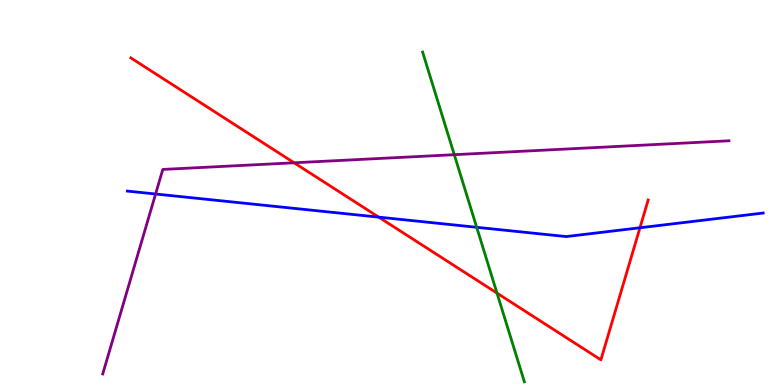[{'lines': ['blue', 'red'], 'intersections': [{'x': 4.89, 'y': 4.36}, {'x': 8.26, 'y': 4.08}]}, {'lines': ['green', 'red'], 'intersections': [{'x': 6.41, 'y': 2.39}]}, {'lines': ['purple', 'red'], 'intersections': [{'x': 3.8, 'y': 5.77}]}, {'lines': ['blue', 'green'], 'intersections': [{'x': 6.15, 'y': 4.1}]}, {'lines': ['blue', 'purple'], 'intersections': [{'x': 2.01, 'y': 4.96}]}, {'lines': ['green', 'purple'], 'intersections': [{'x': 5.86, 'y': 5.98}]}]